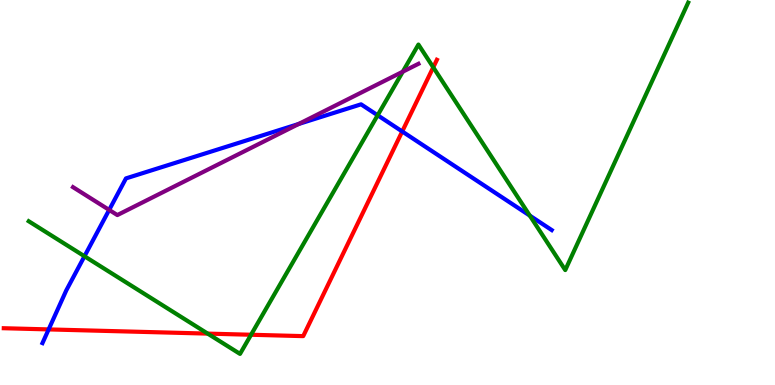[{'lines': ['blue', 'red'], 'intersections': [{'x': 0.628, 'y': 1.44}, {'x': 5.19, 'y': 6.59}]}, {'lines': ['green', 'red'], 'intersections': [{'x': 2.68, 'y': 1.33}, {'x': 3.24, 'y': 1.31}, {'x': 5.59, 'y': 8.25}]}, {'lines': ['purple', 'red'], 'intersections': []}, {'lines': ['blue', 'green'], 'intersections': [{'x': 1.09, 'y': 3.34}, {'x': 4.87, 'y': 7.01}, {'x': 6.84, 'y': 4.4}]}, {'lines': ['blue', 'purple'], 'intersections': [{'x': 1.41, 'y': 4.55}, {'x': 3.85, 'y': 6.78}]}, {'lines': ['green', 'purple'], 'intersections': [{'x': 5.2, 'y': 8.14}]}]